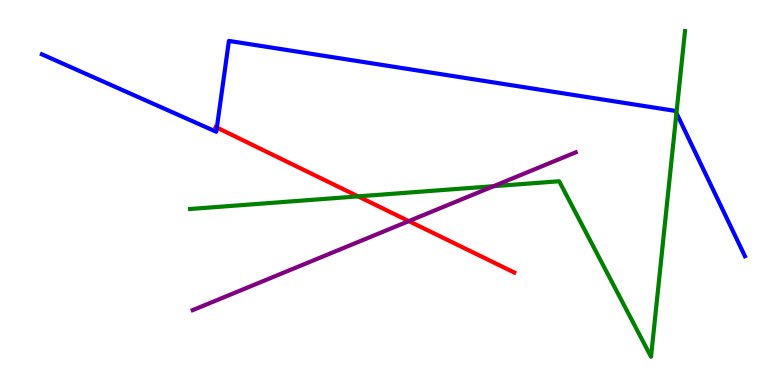[{'lines': ['blue', 'red'], 'intersections': [{'x': 2.8, 'y': 6.69}]}, {'lines': ['green', 'red'], 'intersections': [{'x': 4.62, 'y': 4.9}]}, {'lines': ['purple', 'red'], 'intersections': [{'x': 5.28, 'y': 4.26}]}, {'lines': ['blue', 'green'], 'intersections': [{'x': 8.73, 'y': 7.06}]}, {'lines': ['blue', 'purple'], 'intersections': []}, {'lines': ['green', 'purple'], 'intersections': [{'x': 6.37, 'y': 5.16}]}]